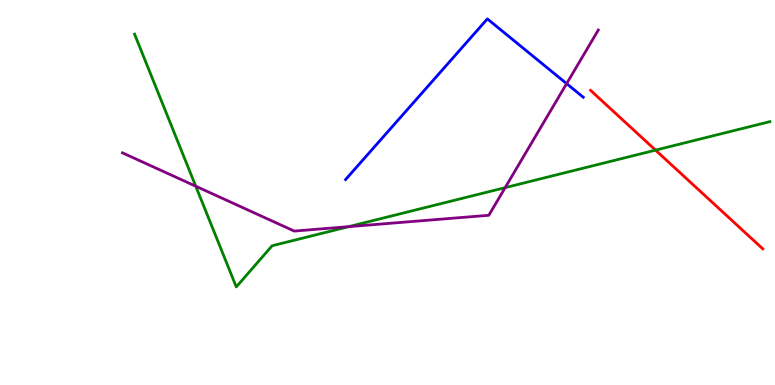[{'lines': ['blue', 'red'], 'intersections': []}, {'lines': ['green', 'red'], 'intersections': [{'x': 8.46, 'y': 6.1}]}, {'lines': ['purple', 'red'], 'intersections': []}, {'lines': ['blue', 'green'], 'intersections': []}, {'lines': ['blue', 'purple'], 'intersections': [{'x': 7.31, 'y': 7.83}]}, {'lines': ['green', 'purple'], 'intersections': [{'x': 2.53, 'y': 5.16}, {'x': 4.5, 'y': 4.11}, {'x': 6.52, 'y': 5.13}]}]